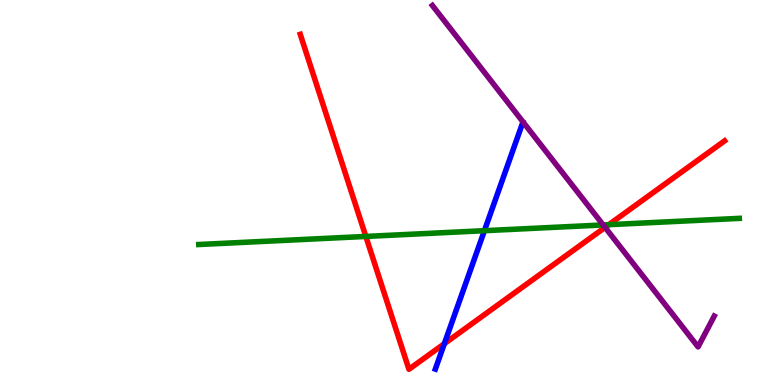[{'lines': ['blue', 'red'], 'intersections': [{'x': 5.73, 'y': 1.07}]}, {'lines': ['green', 'red'], 'intersections': [{'x': 4.72, 'y': 3.86}, {'x': 7.86, 'y': 4.16}]}, {'lines': ['purple', 'red'], 'intersections': [{'x': 7.81, 'y': 4.09}]}, {'lines': ['blue', 'green'], 'intersections': [{'x': 6.25, 'y': 4.01}]}, {'lines': ['blue', 'purple'], 'intersections': []}, {'lines': ['green', 'purple'], 'intersections': [{'x': 7.78, 'y': 4.16}]}]